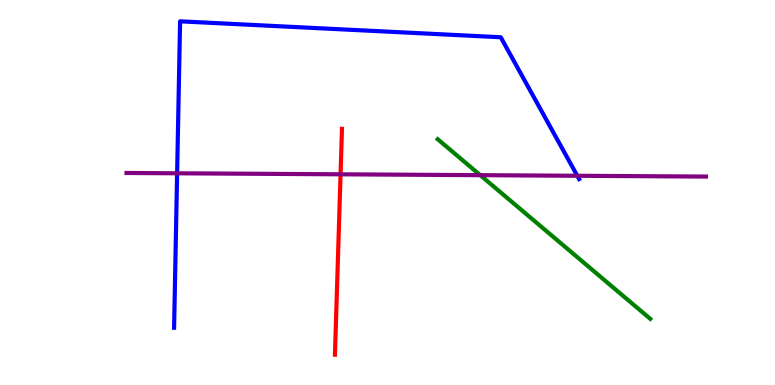[{'lines': ['blue', 'red'], 'intersections': []}, {'lines': ['green', 'red'], 'intersections': []}, {'lines': ['purple', 'red'], 'intersections': [{'x': 4.39, 'y': 5.47}]}, {'lines': ['blue', 'green'], 'intersections': []}, {'lines': ['blue', 'purple'], 'intersections': [{'x': 2.29, 'y': 5.5}, {'x': 7.45, 'y': 5.43}]}, {'lines': ['green', 'purple'], 'intersections': [{'x': 6.2, 'y': 5.45}]}]